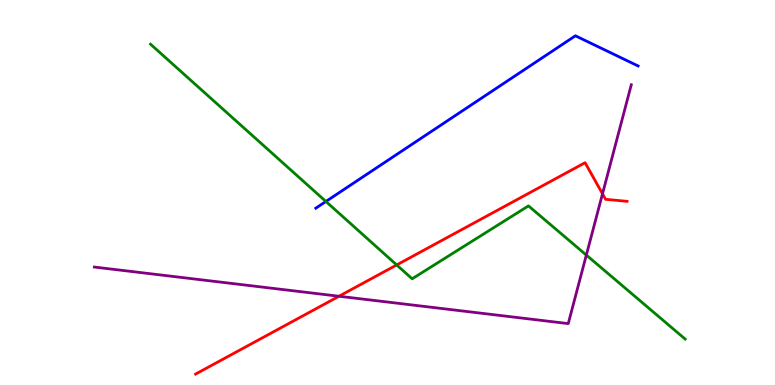[{'lines': ['blue', 'red'], 'intersections': []}, {'lines': ['green', 'red'], 'intersections': [{'x': 5.12, 'y': 3.12}]}, {'lines': ['purple', 'red'], 'intersections': [{'x': 4.37, 'y': 2.31}, {'x': 7.77, 'y': 4.97}]}, {'lines': ['blue', 'green'], 'intersections': [{'x': 4.21, 'y': 4.77}]}, {'lines': ['blue', 'purple'], 'intersections': []}, {'lines': ['green', 'purple'], 'intersections': [{'x': 7.57, 'y': 3.37}]}]